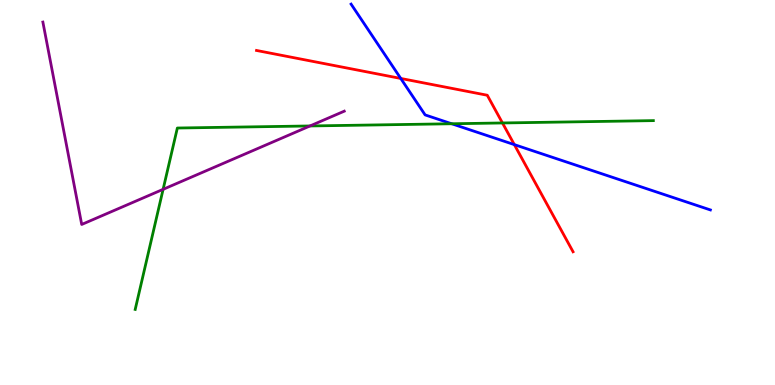[{'lines': ['blue', 'red'], 'intersections': [{'x': 5.17, 'y': 7.96}, {'x': 6.64, 'y': 6.24}]}, {'lines': ['green', 'red'], 'intersections': [{'x': 6.48, 'y': 6.81}]}, {'lines': ['purple', 'red'], 'intersections': []}, {'lines': ['blue', 'green'], 'intersections': [{'x': 5.83, 'y': 6.79}]}, {'lines': ['blue', 'purple'], 'intersections': []}, {'lines': ['green', 'purple'], 'intersections': [{'x': 2.1, 'y': 5.08}, {'x': 4.0, 'y': 6.73}]}]